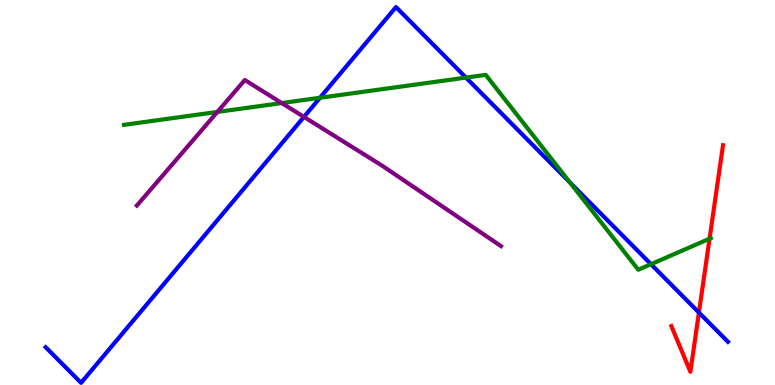[{'lines': ['blue', 'red'], 'intersections': [{'x': 9.02, 'y': 1.88}]}, {'lines': ['green', 'red'], 'intersections': [{'x': 9.16, 'y': 3.8}]}, {'lines': ['purple', 'red'], 'intersections': []}, {'lines': ['blue', 'green'], 'intersections': [{'x': 4.13, 'y': 7.46}, {'x': 6.01, 'y': 7.98}, {'x': 7.35, 'y': 5.26}, {'x': 8.4, 'y': 3.14}]}, {'lines': ['blue', 'purple'], 'intersections': [{'x': 3.92, 'y': 6.96}]}, {'lines': ['green', 'purple'], 'intersections': [{'x': 2.8, 'y': 7.09}, {'x': 3.64, 'y': 7.32}]}]